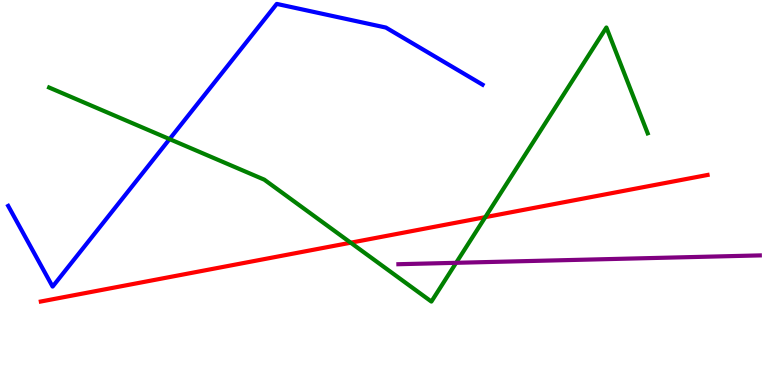[{'lines': ['blue', 'red'], 'intersections': []}, {'lines': ['green', 'red'], 'intersections': [{'x': 4.53, 'y': 3.7}, {'x': 6.26, 'y': 4.36}]}, {'lines': ['purple', 'red'], 'intersections': []}, {'lines': ['blue', 'green'], 'intersections': [{'x': 2.19, 'y': 6.39}]}, {'lines': ['blue', 'purple'], 'intersections': []}, {'lines': ['green', 'purple'], 'intersections': [{'x': 5.89, 'y': 3.17}]}]